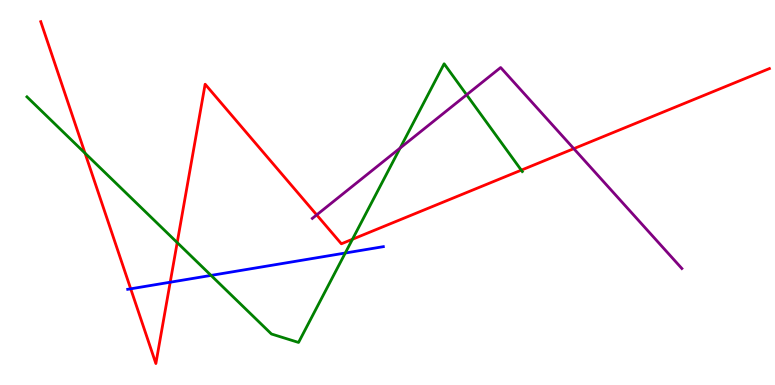[{'lines': ['blue', 'red'], 'intersections': [{'x': 1.69, 'y': 2.5}, {'x': 2.2, 'y': 2.67}]}, {'lines': ['green', 'red'], 'intersections': [{'x': 1.1, 'y': 6.02}, {'x': 2.29, 'y': 3.7}, {'x': 4.55, 'y': 3.79}, {'x': 6.73, 'y': 5.58}]}, {'lines': ['purple', 'red'], 'intersections': [{'x': 4.09, 'y': 4.42}, {'x': 7.4, 'y': 6.14}]}, {'lines': ['blue', 'green'], 'intersections': [{'x': 2.72, 'y': 2.85}, {'x': 4.46, 'y': 3.43}]}, {'lines': ['blue', 'purple'], 'intersections': []}, {'lines': ['green', 'purple'], 'intersections': [{'x': 5.16, 'y': 6.15}, {'x': 6.02, 'y': 7.54}]}]